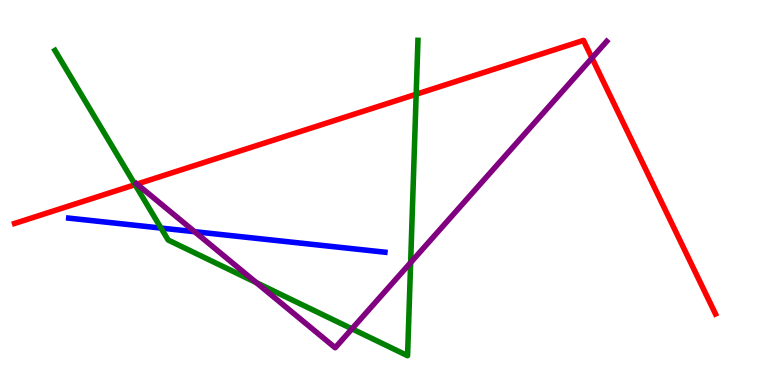[{'lines': ['blue', 'red'], 'intersections': []}, {'lines': ['green', 'red'], 'intersections': [{'x': 1.74, 'y': 5.2}, {'x': 5.37, 'y': 7.55}]}, {'lines': ['purple', 'red'], 'intersections': [{'x': 1.77, 'y': 5.22}, {'x': 7.64, 'y': 8.49}]}, {'lines': ['blue', 'green'], 'intersections': [{'x': 2.08, 'y': 4.08}]}, {'lines': ['blue', 'purple'], 'intersections': [{'x': 2.51, 'y': 3.98}]}, {'lines': ['green', 'purple'], 'intersections': [{'x': 3.31, 'y': 2.66}, {'x': 4.54, 'y': 1.46}, {'x': 5.3, 'y': 3.18}]}]